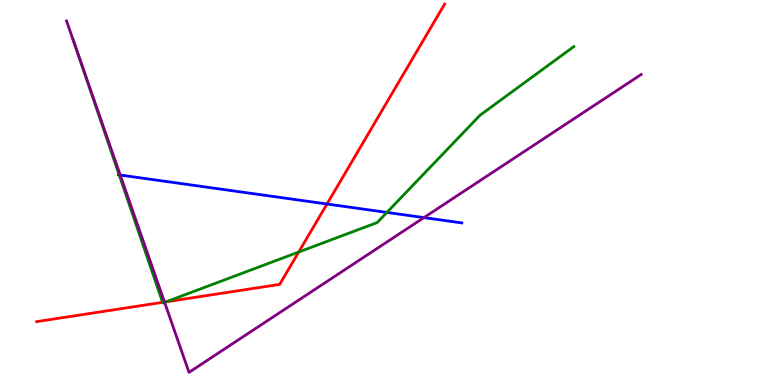[{'lines': ['blue', 'red'], 'intersections': [{'x': 4.22, 'y': 4.7}]}, {'lines': ['green', 'red'], 'intersections': [{'x': 2.1, 'y': 2.15}, {'x': 2.15, 'y': 2.16}, {'x': 3.85, 'y': 3.45}]}, {'lines': ['purple', 'red'], 'intersections': [{'x': 2.12, 'y': 2.15}]}, {'lines': ['blue', 'green'], 'intersections': [{'x': 1.54, 'y': 5.46}, {'x': 4.99, 'y': 4.48}]}, {'lines': ['blue', 'purple'], 'intersections': [{'x': 1.55, 'y': 5.45}, {'x': 5.47, 'y': 4.35}]}, {'lines': ['green', 'purple'], 'intersections': [{'x': 0.951, 'y': 8.92}, {'x': 2.12, 'y': 2.15}]}]